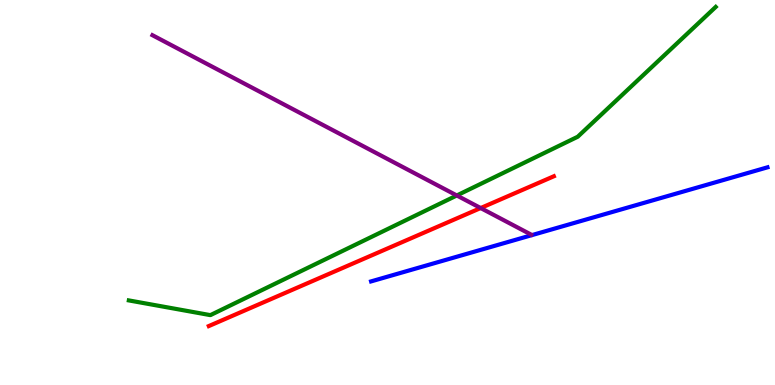[{'lines': ['blue', 'red'], 'intersections': []}, {'lines': ['green', 'red'], 'intersections': []}, {'lines': ['purple', 'red'], 'intersections': [{'x': 6.2, 'y': 4.6}]}, {'lines': ['blue', 'green'], 'intersections': []}, {'lines': ['blue', 'purple'], 'intersections': []}, {'lines': ['green', 'purple'], 'intersections': [{'x': 5.89, 'y': 4.92}]}]